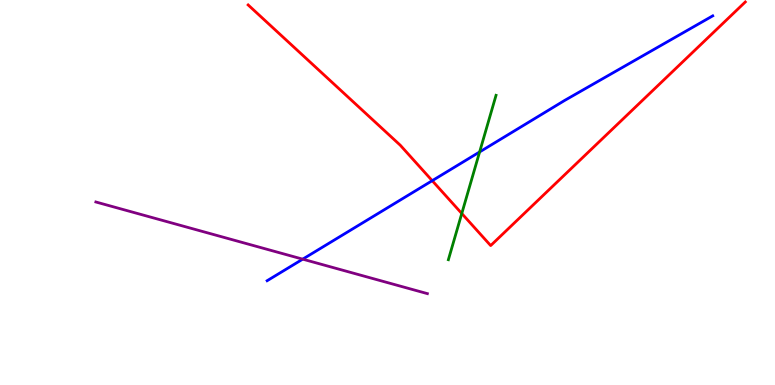[{'lines': ['blue', 'red'], 'intersections': [{'x': 5.58, 'y': 5.31}]}, {'lines': ['green', 'red'], 'intersections': [{'x': 5.96, 'y': 4.45}]}, {'lines': ['purple', 'red'], 'intersections': []}, {'lines': ['blue', 'green'], 'intersections': [{'x': 6.19, 'y': 6.05}]}, {'lines': ['blue', 'purple'], 'intersections': [{'x': 3.91, 'y': 3.27}]}, {'lines': ['green', 'purple'], 'intersections': []}]